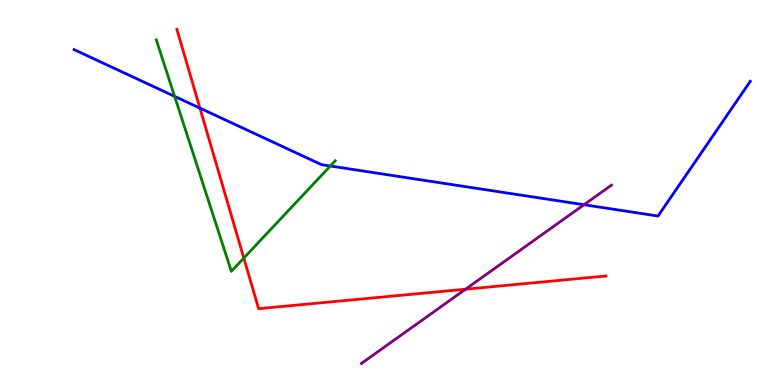[{'lines': ['blue', 'red'], 'intersections': [{'x': 2.58, 'y': 7.19}]}, {'lines': ['green', 'red'], 'intersections': [{'x': 3.15, 'y': 3.3}]}, {'lines': ['purple', 'red'], 'intersections': [{'x': 6.01, 'y': 2.49}]}, {'lines': ['blue', 'green'], 'intersections': [{'x': 2.25, 'y': 7.5}, {'x': 4.26, 'y': 5.69}]}, {'lines': ['blue', 'purple'], 'intersections': [{'x': 7.54, 'y': 4.68}]}, {'lines': ['green', 'purple'], 'intersections': []}]